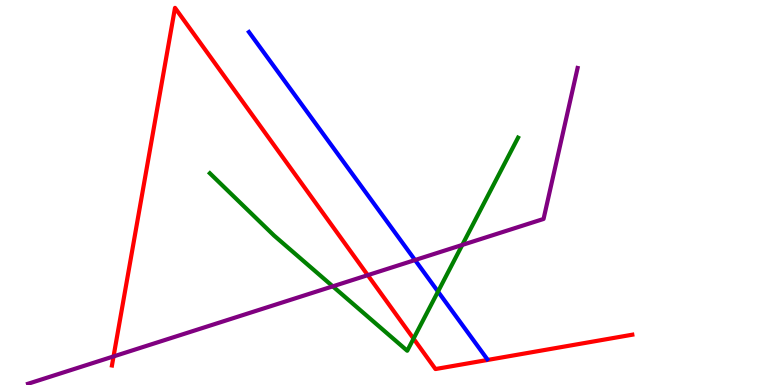[{'lines': ['blue', 'red'], 'intersections': []}, {'lines': ['green', 'red'], 'intersections': [{'x': 5.34, 'y': 1.2}]}, {'lines': ['purple', 'red'], 'intersections': [{'x': 1.47, 'y': 0.742}, {'x': 4.75, 'y': 2.85}]}, {'lines': ['blue', 'green'], 'intersections': [{'x': 5.65, 'y': 2.43}]}, {'lines': ['blue', 'purple'], 'intersections': [{'x': 5.36, 'y': 3.25}]}, {'lines': ['green', 'purple'], 'intersections': [{'x': 4.29, 'y': 2.56}, {'x': 5.96, 'y': 3.64}]}]